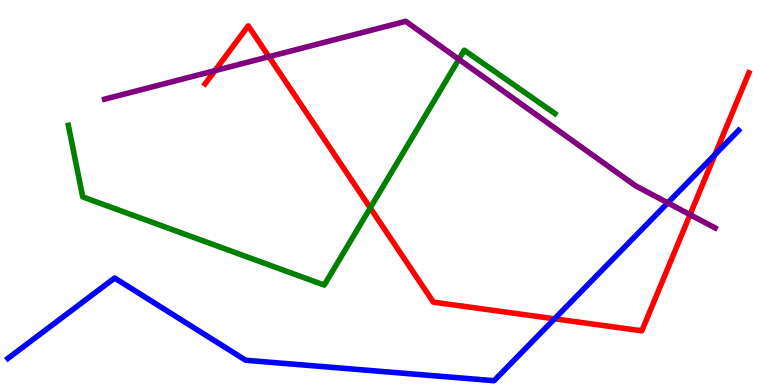[{'lines': ['blue', 'red'], 'intersections': [{'x': 7.16, 'y': 1.72}, {'x': 9.23, 'y': 5.98}]}, {'lines': ['green', 'red'], 'intersections': [{'x': 4.78, 'y': 4.6}]}, {'lines': ['purple', 'red'], 'intersections': [{'x': 2.77, 'y': 8.16}, {'x': 3.47, 'y': 8.53}, {'x': 8.9, 'y': 4.42}]}, {'lines': ['blue', 'green'], 'intersections': []}, {'lines': ['blue', 'purple'], 'intersections': [{'x': 8.62, 'y': 4.73}]}, {'lines': ['green', 'purple'], 'intersections': [{'x': 5.92, 'y': 8.46}]}]